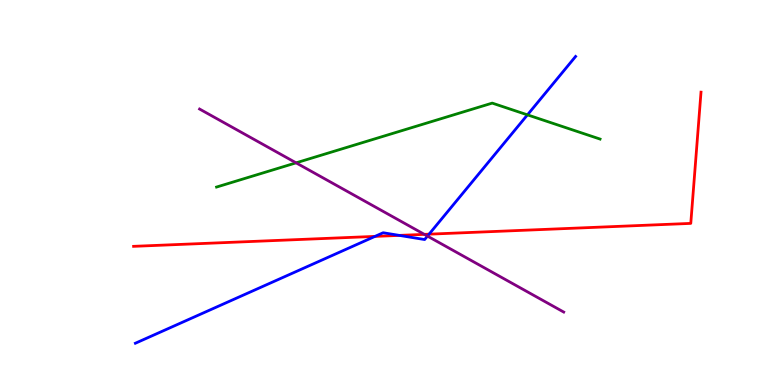[{'lines': ['blue', 'red'], 'intersections': [{'x': 4.84, 'y': 3.86}, {'x': 5.15, 'y': 3.89}, {'x': 5.54, 'y': 3.92}]}, {'lines': ['green', 'red'], 'intersections': []}, {'lines': ['purple', 'red'], 'intersections': [{'x': 5.48, 'y': 3.91}]}, {'lines': ['blue', 'green'], 'intersections': [{'x': 6.81, 'y': 7.02}]}, {'lines': ['blue', 'purple'], 'intersections': [{'x': 5.52, 'y': 3.87}]}, {'lines': ['green', 'purple'], 'intersections': [{'x': 3.82, 'y': 5.77}]}]